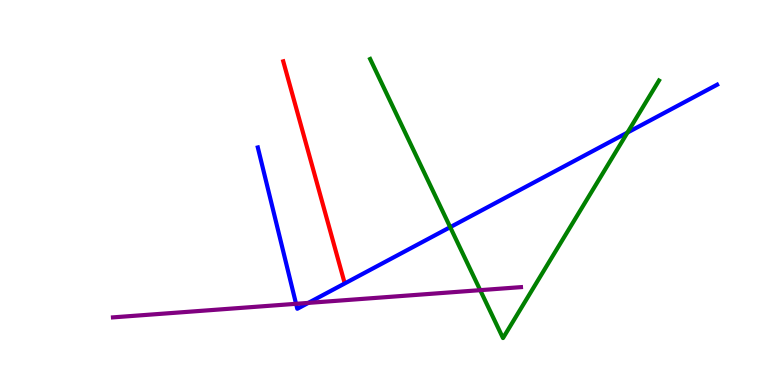[{'lines': ['blue', 'red'], 'intersections': []}, {'lines': ['green', 'red'], 'intersections': []}, {'lines': ['purple', 'red'], 'intersections': []}, {'lines': ['blue', 'green'], 'intersections': [{'x': 5.81, 'y': 4.1}, {'x': 8.1, 'y': 6.56}]}, {'lines': ['blue', 'purple'], 'intersections': [{'x': 3.82, 'y': 2.11}, {'x': 3.98, 'y': 2.13}]}, {'lines': ['green', 'purple'], 'intersections': [{'x': 6.2, 'y': 2.46}]}]